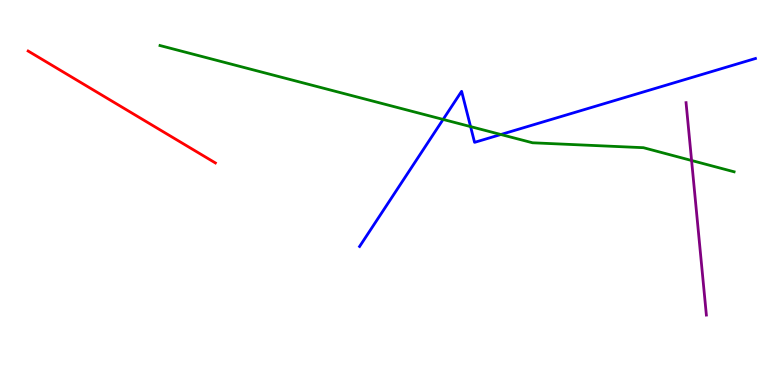[{'lines': ['blue', 'red'], 'intersections': []}, {'lines': ['green', 'red'], 'intersections': []}, {'lines': ['purple', 'red'], 'intersections': []}, {'lines': ['blue', 'green'], 'intersections': [{'x': 5.72, 'y': 6.9}, {'x': 6.07, 'y': 6.71}, {'x': 6.46, 'y': 6.51}]}, {'lines': ['blue', 'purple'], 'intersections': []}, {'lines': ['green', 'purple'], 'intersections': [{'x': 8.92, 'y': 5.83}]}]